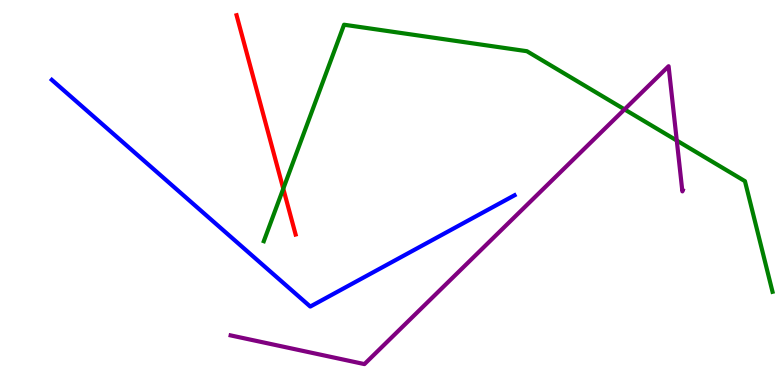[{'lines': ['blue', 'red'], 'intersections': []}, {'lines': ['green', 'red'], 'intersections': [{'x': 3.66, 'y': 5.1}]}, {'lines': ['purple', 'red'], 'intersections': []}, {'lines': ['blue', 'green'], 'intersections': []}, {'lines': ['blue', 'purple'], 'intersections': []}, {'lines': ['green', 'purple'], 'intersections': [{'x': 8.06, 'y': 7.16}, {'x': 8.73, 'y': 6.35}]}]